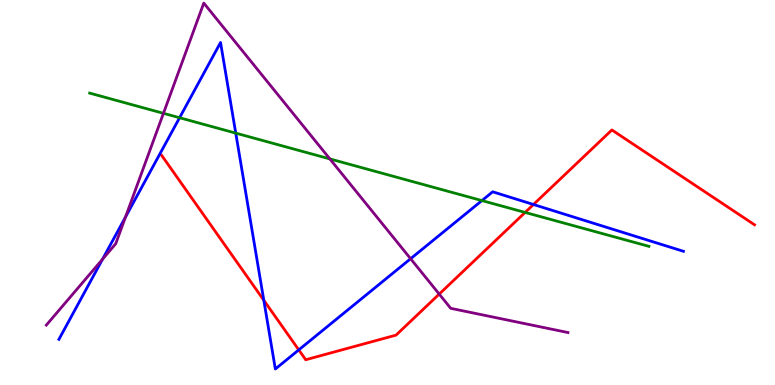[{'lines': ['blue', 'red'], 'intersections': [{'x': 3.4, 'y': 2.2}, {'x': 3.86, 'y': 0.912}, {'x': 6.88, 'y': 4.69}]}, {'lines': ['green', 'red'], 'intersections': [{'x': 6.78, 'y': 4.48}]}, {'lines': ['purple', 'red'], 'intersections': [{'x': 5.67, 'y': 2.36}]}, {'lines': ['blue', 'green'], 'intersections': [{'x': 2.32, 'y': 6.94}, {'x': 3.04, 'y': 6.54}, {'x': 6.22, 'y': 4.79}]}, {'lines': ['blue', 'purple'], 'intersections': [{'x': 1.32, 'y': 3.27}, {'x': 1.62, 'y': 4.36}, {'x': 5.3, 'y': 3.28}]}, {'lines': ['green', 'purple'], 'intersections': [{'x': 2.11, 'y': 7.06}, {'x': 4.26, 'y': 5.87}]}]